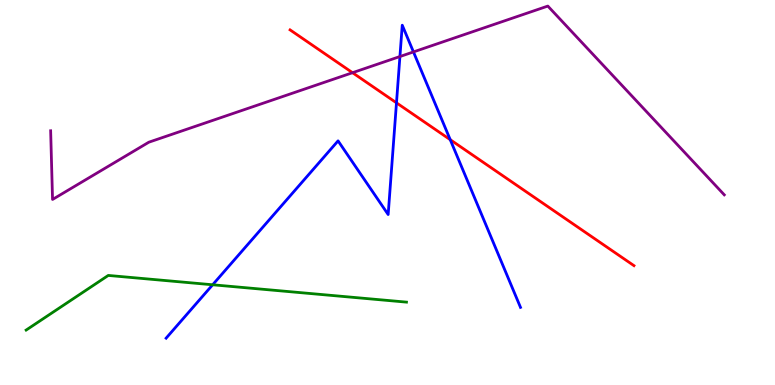[{'lines': ['blue', 'red'], 'intersections': [{'x': 5.12, 'y': 7.33}, {'x': 5.81, 'y': 6.37}]}, {'lines': ['green', 'red'], 'intersections': []}, {'lines': ['purple', 'red'], 'intersections': [{'x': 4.55, 'y': 8.11}]}, {'lines': ['blue', 'green'], 'intersections': [{'x': 2.74, 'y': 2.6}]}, {'lines': ['blue', 'purple'], 'intersections': [{'x': 5.16, 'y': 8.53}, {'x': 5.33, 'y': 8.65}]}, {'lines': ['green', 'purple'], 'intersections': []}]